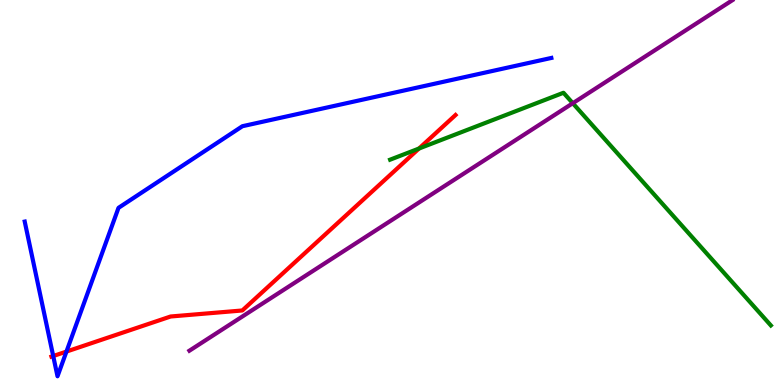[{'lines': ['blue', 'red'], 'intersections': [{'x': 0.687, 'y': 0.752}, {'x': 0.858, 'y': 0.868}]}, {'lines': ['green', 'red'], 'intersections': [{'x': 5.41, 'y': 6.14}]}, {'lines': ['purple', 'red'], 'intersections': []}, {'lines': ['blue', 'green'], 'intersections': []}, {'lines': ['blue', 'purple'], 'intersections': []}, {'lines': ['green', 'purple'], 'intersections': [{'x': 7.39, 'y': 7.32}]}]